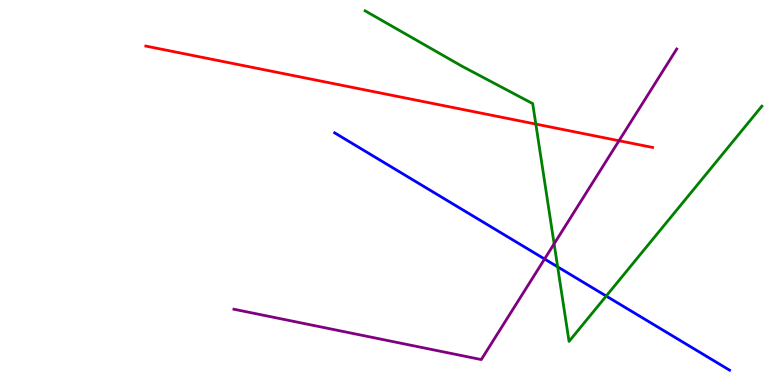[{'lines': ['blue', 'red'], 'intersections': []}, {'lines': ['green', 'red'], 'intersections': [{'x': 6.91, 'y': 6.78}]}, {'lines': ['purple', 'red'], 'intersections': [{'x': 7.99, 'y': 6.34}]}, {'lines': ['blue', 'green'], 'intersections': [{'x': 7.2, 'y': 3.07}, {'x': 7.82, 'y': 2.31}]}, {'lines': ['blue', 'purple'], 'intersections': [{'x': 7.03, 'y': 3.27}]}, {'lines': ['green', 'purple'], 'intersections': [{'x': 7.15, 'y': 3.67}]}]